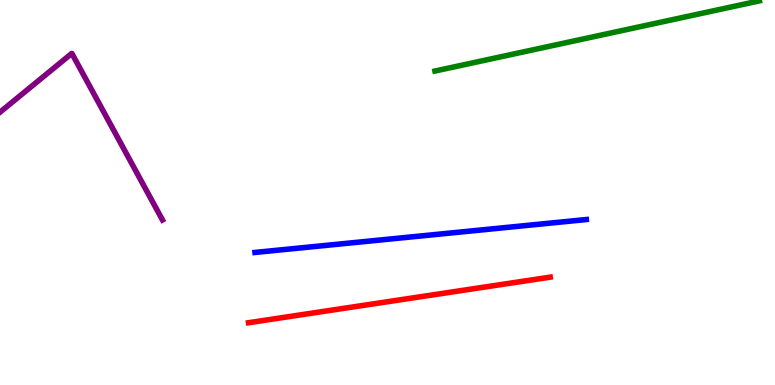[{'lines': ['blue', 'red'], 'intersections': []}, {'lines': ['green', 'red'], 'intersections': []}, {'lines': ['purple', 'red'], 'intersections': []}, {'lines': ['blue', 'green'], 'intersections': []}, {'lines': ['blue', 'purple'], 'intersections': []}, {'lines': ['green', 'purple'], 'intersections': []}]